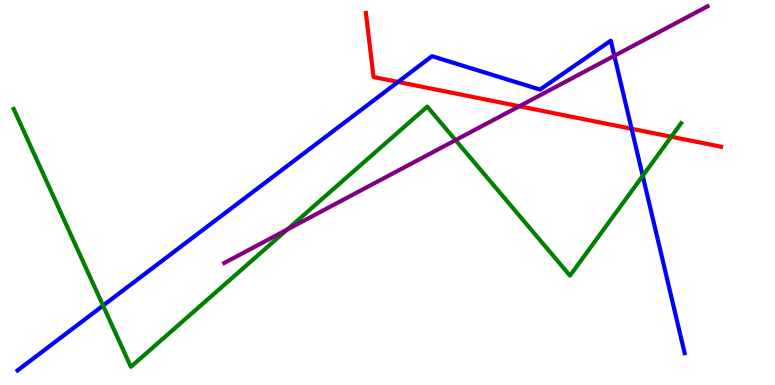[{'lines': ['blue', 'red'], 'intersections': [{'x': 5.14, 'y': 7.87}, {'x': 8.15, 'y': 6.65}]}, {'lines': ['green', 'red'], 'intersections': [{'x': 8.66, 'y': 6.45}]}, {'lines': ['purple', 'red'], 'intersections': [{'x': 6.7, 'y': 7.24}]}, {'lines': ['blue', 'green'], 'intersections': [{'x': 1.33, 'y': 2.06}, {'x': 8.29, 'y': 5.43}]}, {'lines': ['blue', 'purple'], 'intersections': [{'x': 7.93, 'y': 8.55}]}, {'lines': ['green', 'purple'], 'intersections': [{'x': 3.71, 'y': 4.04}, {'x': 5.88, 'y': 6.36}]}]